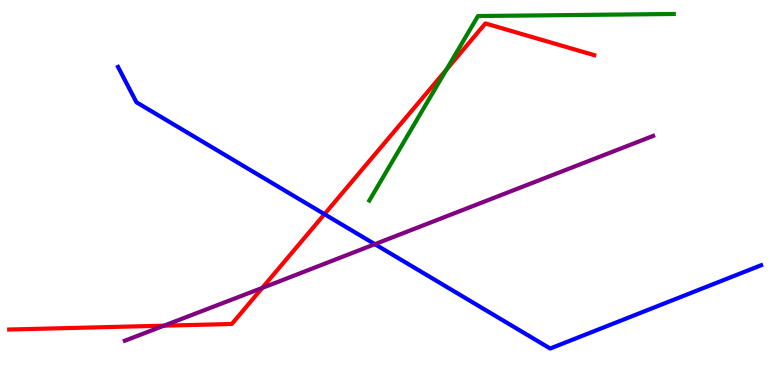[{'lines': ['blue', 'red'], 'intersections': [{'x': 4.19, 'y': 4.44}]}, {'lines': ['green', 'red'], 'intersections': [{'x': 5.76, 'y': 8.19}]}, {'lines': ['purple', 'red'], 'intersections': [{'x': 2.12, 'y': 1.54}, {'x': 3.38, 'y': 2.52}]}, {'lines': ['blue', 'green'], 'intersections': []}, {'lines': ['blue', 'purple'], 'intersections': [{'x': 4.84, 'y': 3.66}]}, {'lines': ['green', 'purple'], 'intersections': []}]